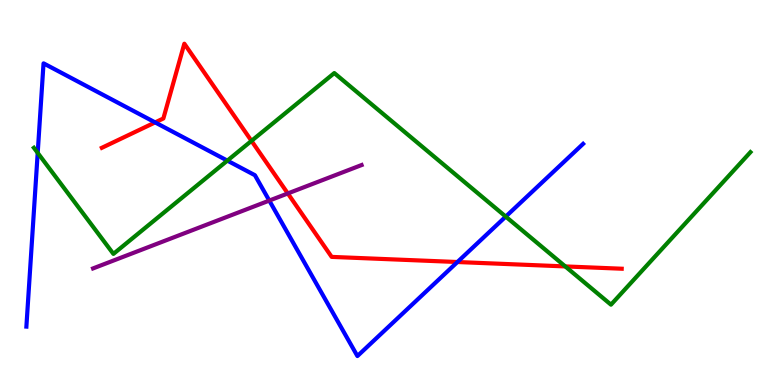[{'lines': ['blue', 'red'], 'intersections': [{'x': 2.0, 'y': 6.82}, {'x': 5.9, 'y': 3.19}]}, {'lines': ['green', 'red'], 'intersections': [{'x': 3.24, 'y': 6.34}, {'x': 7.29, 'y': 3.08}]}, {'lines': ['purple', 'red'], 'intersections': [{'x': 3.71, 'y': 4.98}]}, {'lines': ['blue', 'green'], 'intersections': [{'x': 0.487, 'y': 6.03}, {'x': 2.93, 'y': 5.83}, {'x': 6.53, 'y': 4.37}]}, {'lines': ['blue', 'purple'], 'intersections': [{'x': 3.47, 'y': 4.79}]}, {'lines': ['green', 'purple'], 'intersections': []}]